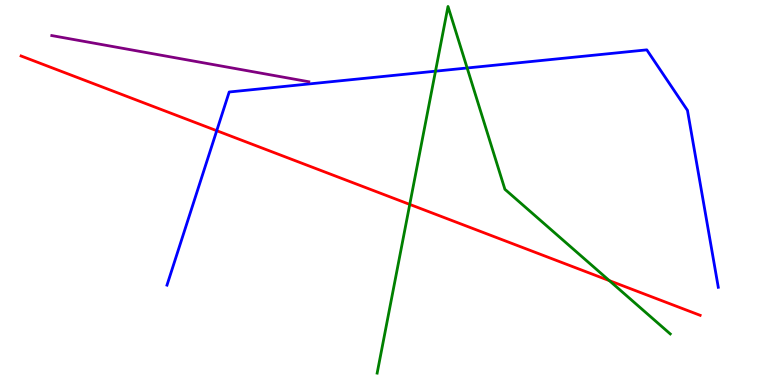[{'lines': ['blue', 'red'], 'intersections': [{'x': 2.8, 'y': 6.61}]}, {'lines': ['green', 'red'], 'intersections': [{'x': 5.29, 'y': 4.69}, {'x': 7.86, 'y': 2.71}]}, {'lines': ['purple', 'red'], 'intersections': []}, {'lines': ['blue', 'green'], 'intersections': [{'x': 5.62, 'y': 8.15}, {'x': 6.03, 'y': 8.23}]}, {'lines': ['blue', 'purple'], 'intersections': []}, {'lines': ['green', 'purple'], 'intersections': []}]